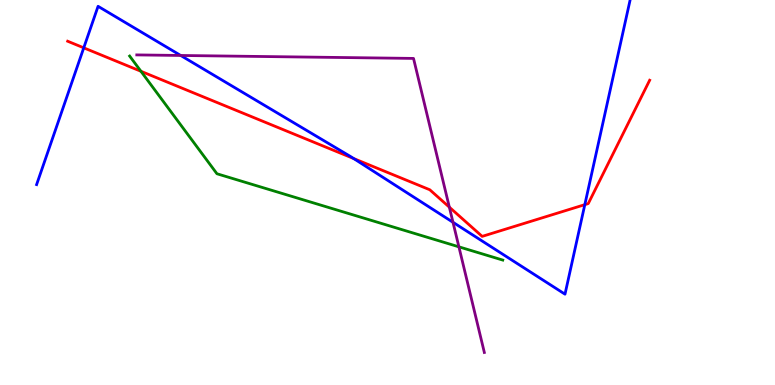[{'lines': ['blue', 'red'], 'intersections': [{'x': 1.08, 'y': 8.76}, {'x': 4.56, 'y': 5.88}, {'x': 7.55, 'y': 4.68}]}, {'lines': ['green', 'red'], 'intersections': [{'x': 1.82, 'y': 8.15}]}, {'lines': ['purple', 'red'], 'intersections': [{'x': 5.8, 'y': 4.62}]}, {'lines': ['blue', 'green'], 'intersections': []}, {'lines': ['blue', 'purple'], 'intersections': [{'x': 2.33, 'y': 8.56}, {'x': 5.84, 'y': 4.23}]}, {'lines': ['green', 'purple'], 'intersections': [{'x': 5.92, 'y': 3.59}]}]